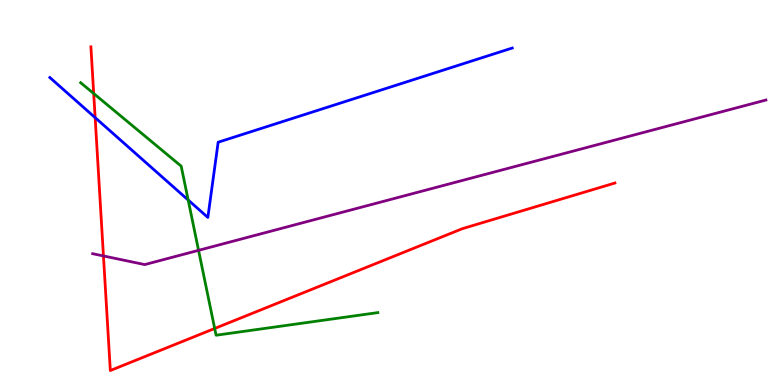[{'lines': ['blue', 'red'], 'intersections': [{'x': 1.23, 'y': 6.94}]}, {'lines': ['green', 'red'], 'intersections': [{'x': 1.21, 'y': 7.57}, {'x': 2.77, 'y': 1.47}]}, {'lines': ['purple', 'red'], 'intersections': [{'x': 1.33, 'y': 3.35}]}, {'lines': ['blue', 'green'], 'intersections': [{'x': 2.43, 'y': 4.81}]}, {'lines': ['blue', 'purple'], 'intersections': []}, {'lines': ['green', 'purple'], 'intersections': [{'x': 2.56, 'y': 3.5}]}]